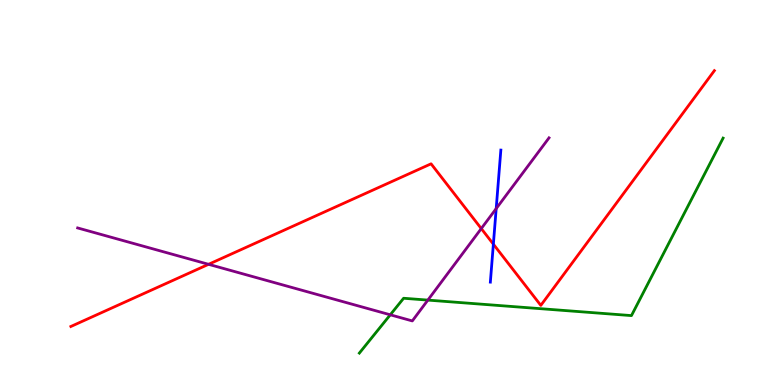[{'lines': ['blue', 'red'], 'intersections': [{'x': 6.37, 'y': 3.66}]}, {'lines': ['green', 'red'], 'intersections': []}, {'lines': ['purple', 'red'], 'intersections': [{'x': 2.69, 'y': 3.13}, {'x': 6.21, 'y': 4.06}]}, {'lines': ['blue', 'green'], 'intersections': []}, {'lines': ['blue', 'purple'], 'intersections': [{'x': 6.4, 'y': 4.58}]}, {'lines': ['green', 'purple'], 'intersections': [{'x': 5.04, 'y': 1.82}, {'x': 5.52, 'y': 2.21}]}]